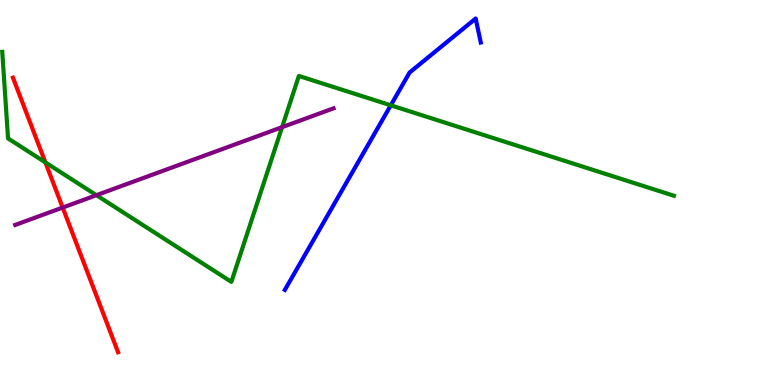[{'lines': ['blue', 'red'], 'intersections': []}, {'lines': ['green', 'red'], 'intersections': [{'x': 0.586, 'y': 5.78}]}, {'lines': ['purple', 'red'], 'intersections': [{'x': 0.809, 'y': 4.61}]}, {'lines': ['blue', 'green'], 'intersections': [{'x': 5.04, 'y': 7.26}]}, {'lines': ['blue', 'purple'], 'intersections': []}, {'lines': ['green', 'purple'], 'intersections': [{'x': 1.24, 'y': 4.93}, {'x': 3.64, 'y': 6.7}]}]